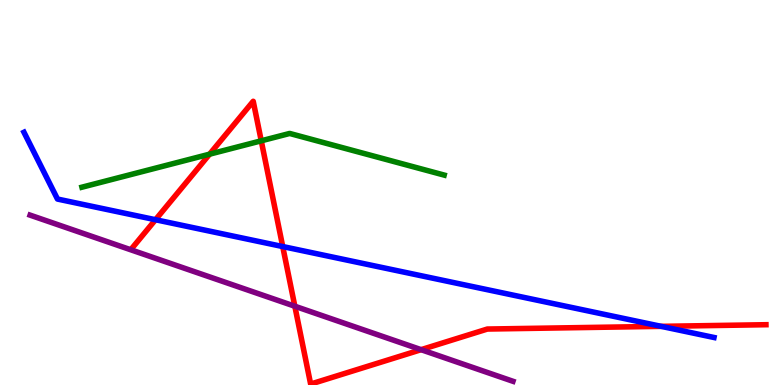[{'lines': ['blue', 'red'], 'intersections': [{'x': 2.01, 'y': 4.29}, {'x': 3.65, 'y': 3.6}, {'x': 8.53, 'y': 1.52}]}, {'lines': ['green', 'red'], 'intersections': [{'x': 2.7, 'y': 6.0}, {'x': 3.37, 'y': 6.34}]}, {'lines': ['purple', 'red'], 'intersections': [{'x': 3.8, 'y': 2.05}, {'x': 5.43, 'y': 0.918}]}, {'lines': ['blue', 'green'], 'intersections': []}, {'lines': ['blue', 'purple'], 'intersections': []}, {'lines': ['green', 'purple'], 'intersections': []}]